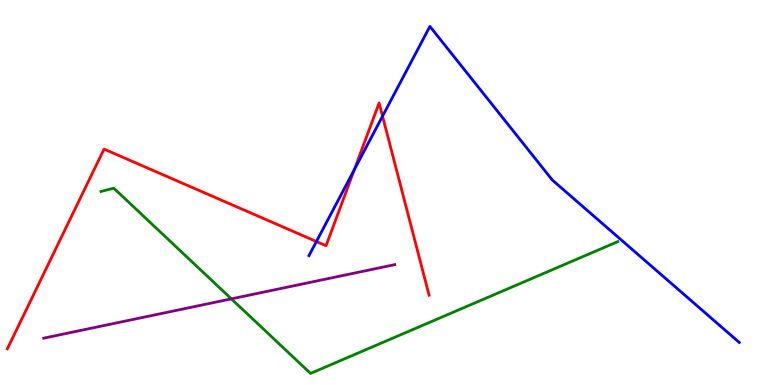[{'lines': ['blue', 'red'], 'intersections': [{'x': 4.08, 'y': 3.73}, {'x': 4.57, 'y': 5.59}, {'x': 4.94, 'y': 6.98}]}, {'lines': ['green', 'red'], 'intersections': []}, {'lines': ['purple', 'red'], 'intersections': []}, {'lines': ['blue', 'green'], 'intersections': []}, {'lines': ['blue', 'purple'], 'intersections': []}, {'lines': ['green', 'purple'], 'intersections': [{'x': 2.99, 'y': 2.24}]}]